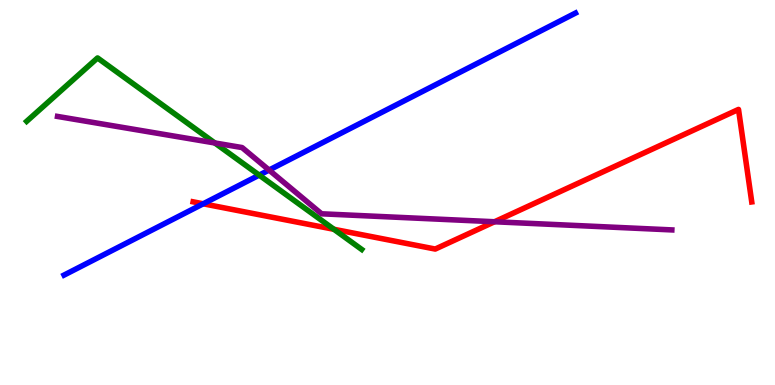[{'lines': ['blue', 'red'], 'intersections': [{'x': 2.62, 'y': 4.71}]}, {'lines': ['green', 'red'], 'intersections': [{'x': 4.31, 'y': 4.04}]}, {'lines': ['purple', 'red'], 'intersections': [{'x': 6.38, 'y': 4.24}]}, {'lines': ['blue', 'green'], 'intersections': [{'x': 3.34, 'y': 5.45}]}, {'lines': ['blue', 'purple'], 'intersections': [{'x': 3.47, 'y': 5.58}]}, {'lines': ['green', 'purple'], 'intersections': [{'x': 2.77, 'y': 6.29}]}]